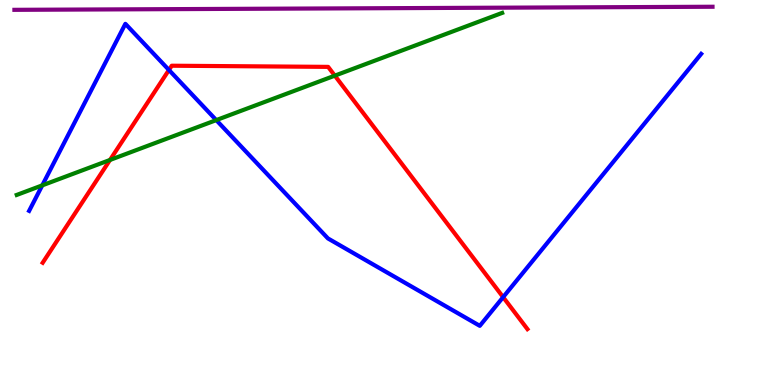[{'lines': ['blue', 'red'], 'intersections': [{'x': 2.18, 'y': 8.18}, {'x': 6.49, 'y': 2.28}]}, {'lines': ['green', 'red'], 'intersections': [{'x': 1.42, 'y': 5.85}, {'x': 4.32, 'y': 8.03}]}, {'lines': ['purple', 'red'], 'intersections': []}, {'lines': ['blue', 'green'], 'intersections': [{'x': 0.545, 'y': 5.19}, {'x': 2.79, 'y': 6.88}]}, {'lines': ['blue', 'purple'], 'intersections': []}, {'lines': ['green', 'purple'], 'intersections': []}]